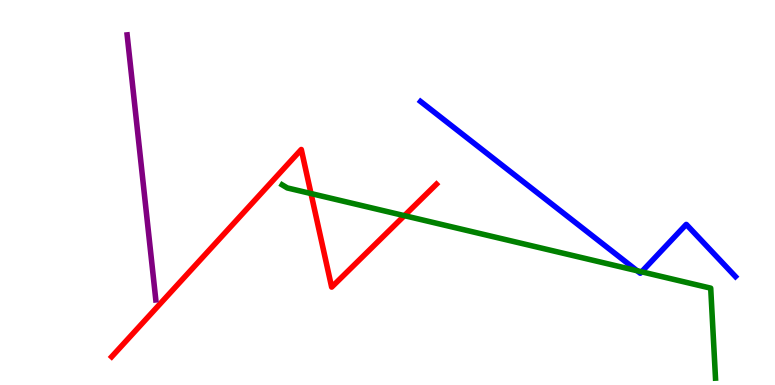[{'lines': ['blue', 'red'], 'intersections': []}, {'lines': ['green', 'red'], 'intersections': [{'x': 4.01, 'y': 4.97}, {'x': 5.22, 'y': 4.4}]}, {'lines': ['purple', 'red'], 'intersections': []}, {'lines': ['blue', 'green'], 'intersections': [{'x': 8.22, 'y': 2.97}, {'x': 8.28, 'y': 2.94}]}, {'lines': ['blue', 'purple'], 'intersections': []}, {'lines': ['green', 'purple'], 'intersections': []}]